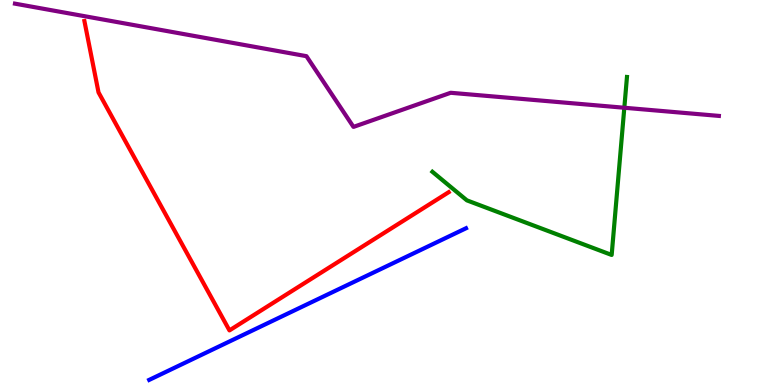[{'lines': ['blue', 'red'], 'intersections': []}, {'lines': ['green', 'red'], 'intersections': []}, {'lines': ['purple', 'red'], 'intersections': []}, {'lines': ['blue', 'green'], 'intersections': []}, {'lines': ['blue', 'purple'], 'intersections': []}, {'lines': ['green', 'purple'], 'intersections': [{'x': 8.06, 'y': 7.2}]}]